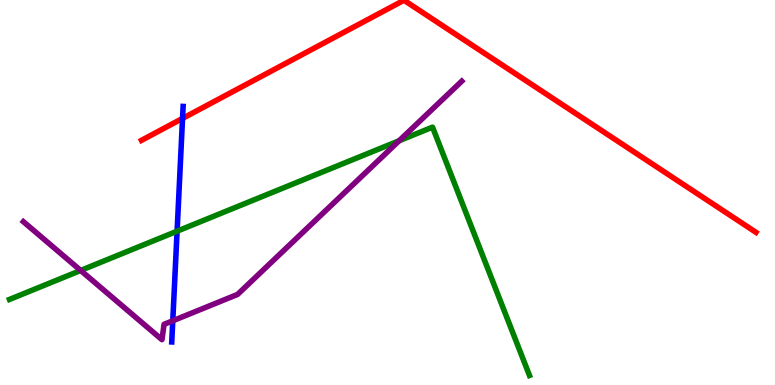[{'lines': ['blue', 'red'], 'intersections': [{'x': 2.36, 'y': 6.92}]}, {'lines': ['green', 'red'], 'intersections': []}, {'lines': ['purple', 'red'], 'intersections': []}, {'lines': ['blue', 'green'], 'intersections': [{'x': 2.29, 'y': 4.0}]}, {'lines': ['blue', 'purple'], 'intersections': [{'x': 2.23, 'y': 1.67}]}, {'lines': ['green', 'purple'], 'intersections': [{'x': 1.04, 'y': 2.98}, {'x': 5.15, 'y': 6.34}]}]